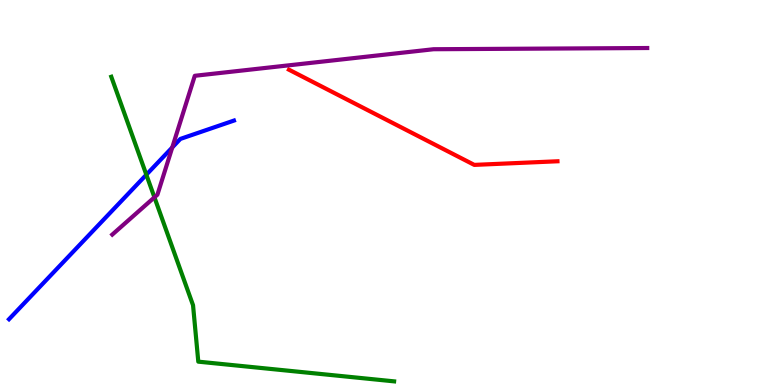[{'lines': ['blue', 'red'], 'intersections': []}, {'lines': ['green', 'red'], 'intersections': []}, {'lines': ['purple', 'red'], 'intersections': []}, {'lines': ['blue', 'green'], 'intersections': [{'x': 1.89, 'y': 5.46}]}, {'lines': ['blue', 'purple'], 'intersections': [{'x': 2.22, 'y': 6.17}]}, {'lines': ['green', 'purple'], 'intersections': [{'x': 1.99, 'y': 4.87}]}]